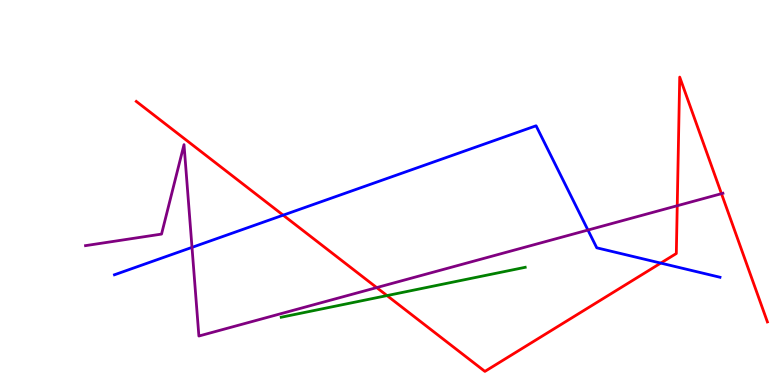[{'lines': ['blue', 'red'], 'intersections': [{'x': 3.65, 'y': 4.41}, {'x': 8.53, 'y': 3.17}]}, {'lines': ['green', 'red'], 'intersections': [{'x': 4.99, 'y': 2.32}]}, {'lines': ['purple', 'red'], 'intersections': [{'x': 4.86, 'y': 2.53}, {'x': 8.74, 'y': 4.66}, {'x': 9.31, 'y': 4.97}]}, {'lines': ['blue', 'green'], 'intersections': []}, {'lines': ['blue', 'purple'], 'intersections': [{'x': 2.48, 'y': 3.57}, {'x': 7.59, 'y': 4.02}]}, {'lines': ['green', 'purple'], 'intersections': []}]